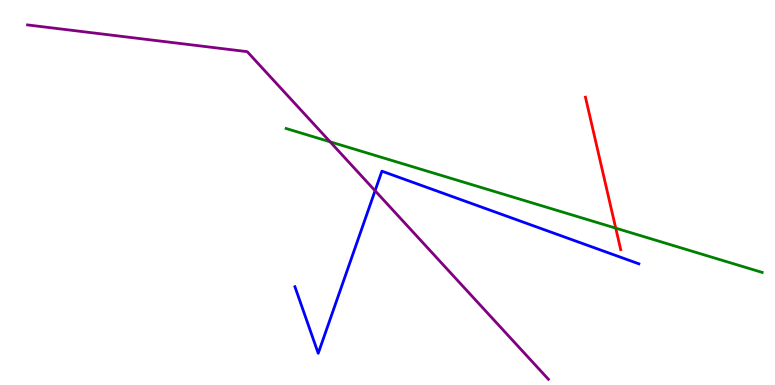[{'lines': ['blue', 'red'], 'intersections': []}, {'lines': ['green', 'red'], 'intersections': [{'x': 7.95, 'y': 4.07}]}, {'lines': ['purple', 'red'], 'intersections': []}, {'lines': ['blue', 'green'], 'intersections': []}, {'lines': ['blue', 'purple'], 'intersections': [{'x': 4.84, 'y': 5.05}]}, {'lines': ['green', 'purple'], 'intersections': [{'x': 4.26, 'y': 6.32}]}]